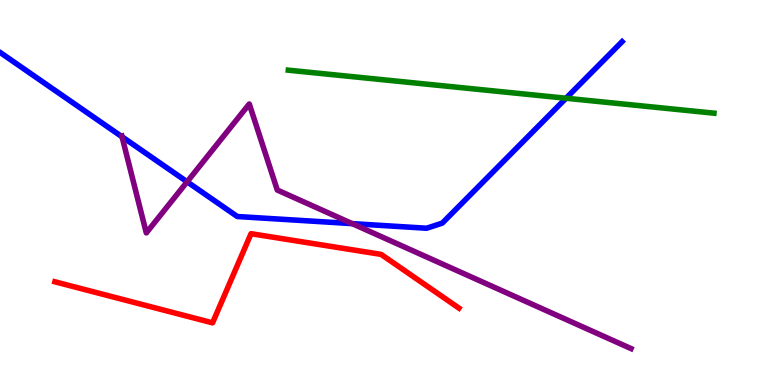[{'lines': ['blue', 'red'], 'intersections': []}, {'lines': ['green', 'red'], 'intersections': []}, {'lines': ['purple', 'red'], 'intersections': []}, {'lines': ['blue', 'green'], 'intersections': [{'x': 7.3, 'y': 7.45}]}, {'lines': ['blue', 'purple'], 'intersections': [{'x': 1.57, 'y': 6.45}, {'x': 2.41, 'y': 5.28}, {'x': 4.54, 'y': 4.19}]}, {'lines': ['green', 'purple'], 'intersections': []}]